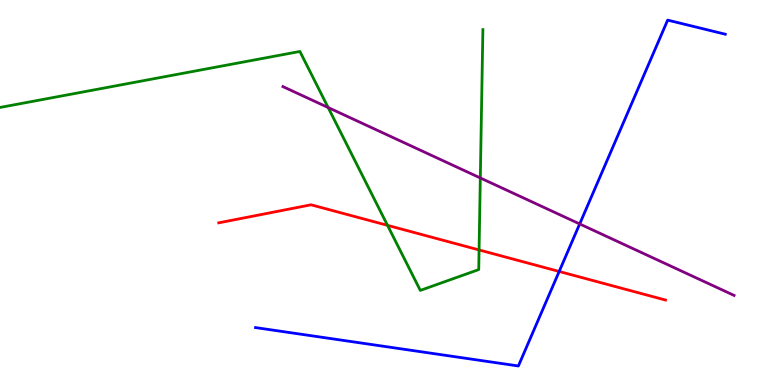[{'lines': ['blue', 'red'], 'intersections': [{'x': 7.22, 'y': 2.95}]}, {'lines': ['green', 'red'], 'intersections': [{'x': 5.0, 'y': 4.15}, {'x': 6.18, 'y': 3.51}]}, {'lines': ['purple', 'red'], 'intersections': []}, {'lines': ['blue', 'green'], 'intersections': []}, {'lines': ['blue', 'purple'], 'intersections': [{'x': 7.48, 'y': 4.18}]}, {'lines': ['green', 'purple'], 'intersections': [{'x': 4.23, 'y': 7.21}, {'x': 6.2, 'y': 5.38}]}]